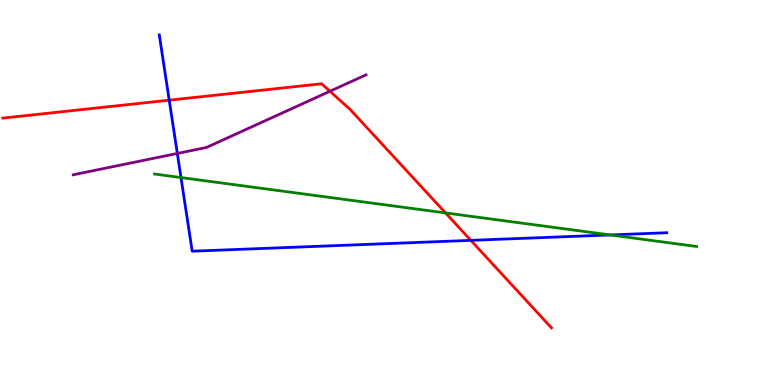[{'lines': ['blue', 'red'], 'intersections': [{'x': 2.18, 'y': 7.4}, {'x': 6.08, 'y': 3.76}]}, {'lines': ['green', 'red'], 'intersections': [{'x': 5.75, 'y': 4.47}]}, {'lines': ['purple', 'red'], 'intersections': [{'x': 4.26, 'y': 7.63}]}, {'lines': ['blue', 'green'], 'intersections': [{'x': 2.34, 'y': 5.39}, {'x': 7.87, 'y': 3.9}]}, {'lines': ['blue', 'purple'], 'intersections': [{'x': 2.29, 'y': 6.01}]}, {'lines': ['green', 'purple'], 'intersections': []}]